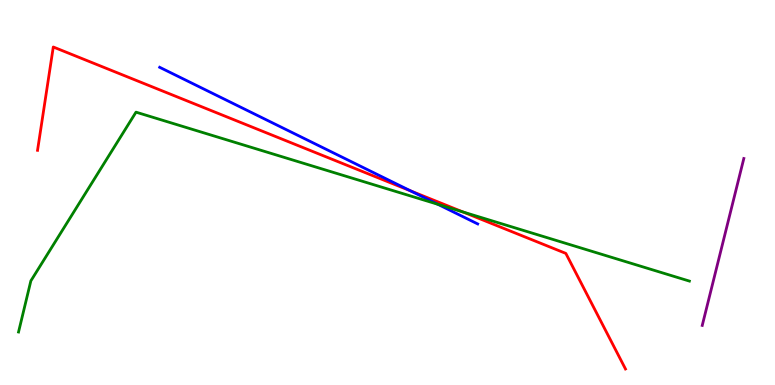[{'lines': ['blue', 'red'], 'intersections': [{'x': 5.3, 'y': 5.04}]}, {'lines': ['green', 'red'], 'intersections': [{'x': 5.97, 'y': 4.5}]}, {'lines': ['purple', 'red'], 'intersections': []}, {'lines': ['blue', 'green'], 'intersections': [{'x': 5.65, 'y': 4.69}]}, {'lines': ['blue', 'purple'], 'intersections': []}, {'lines': ['green', 'purple'], 'intersections': []}]